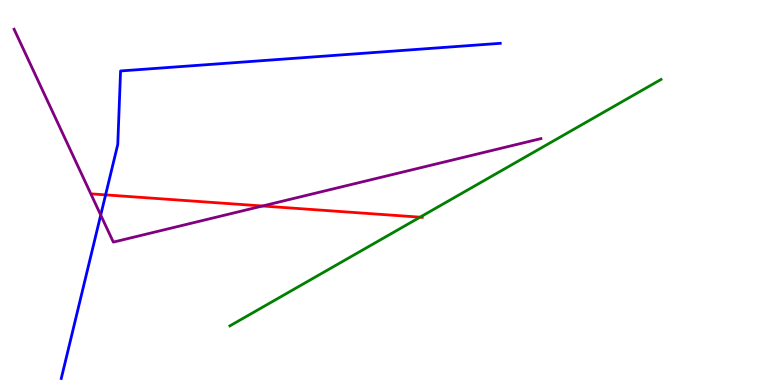[{'lines': ['blue', 'red'], 'intersections': [{'x': 1.36, 'y': 4.94}]}, {'lines': ['green', 'red'], 'intersections': [{'x': 5.42, 'y': 4.36}]}, {'lines': ['purple', 'red'], 'intersections': [{'x': 3.39, 'y': 4.65}]}, {'lines': ['blue', 'green'], 'intersections': []}, {'lines': ['blue', 'purple'], 'intersections': [{'x': 1.3, 'y': 4.41}]}, {'lines': ['green', 'purple'], 'intersections': []}]